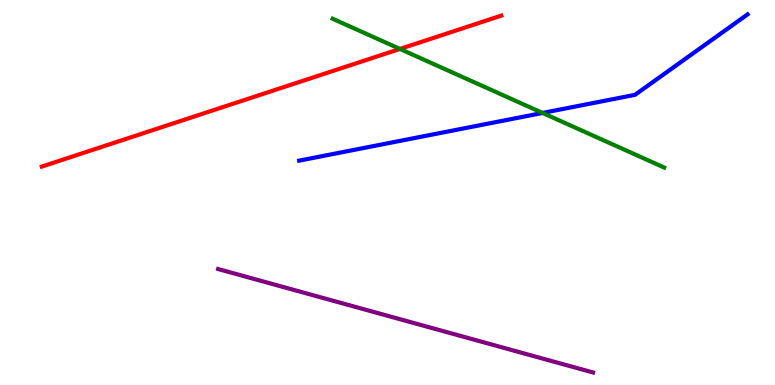[{'lines': ['blue', 'red'], 'intersections': []}, {'lines': ['green', 'red'], 'intersections': [{'x': 5.16, 'y': 8.73}]}, {'lines': ['purple', 'red'], 'intersections': []}, {'lines': ['blue', 'green'], 'intersections': [{'x': 7.0, 'y': 7.07}]}, {'lines': ['blue', 'purple'], 'intersections': []}, {'lines': ['green', 'purple'], 'intersections': []}]